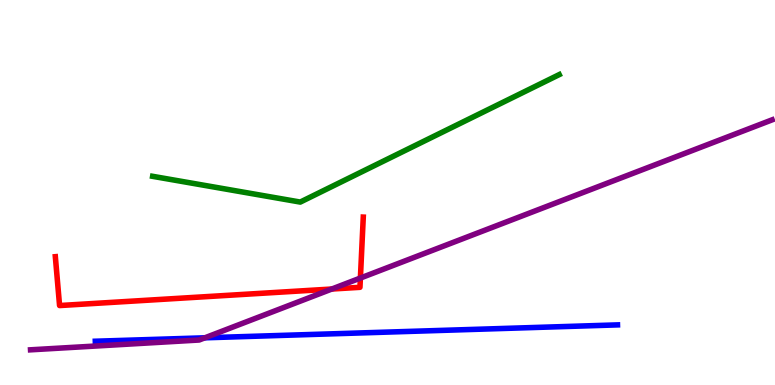[{'lines': ['blue', 'red'], 'intersections': []}, {'lines': ['green', 'red'], 'intersections': []}, {'lines': ['purple', 'red'], 'intersections': [{'x': 4.28, 'y': 2.49}, {'x': 4.65, 'y': 2.78}]}, {'lines': ['blue', 'green'], 'intersections': []}, {'lines': ['blue', 'purple'], 'intersections': [{'x': 2.64, 'y': 1.23}]}, {'lines': ['green', 'purple'], 'intersections': []}]